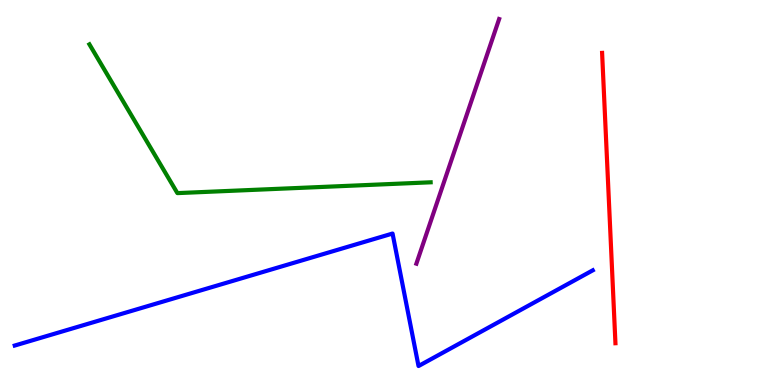[{'lines': ['blue', 'red'], 'intersections': []}, {'lines': ['green', 'red'], 'intersections': []}, {'lines': ['purple', 'red'], 'intersections': []}, {'lines': ['blue', 'green'], 'intersections': []}, {'lines': ['blue', 'purple'], 'intersections': []}, {'lines': ['green', 'purple'], 'intersections': []}]